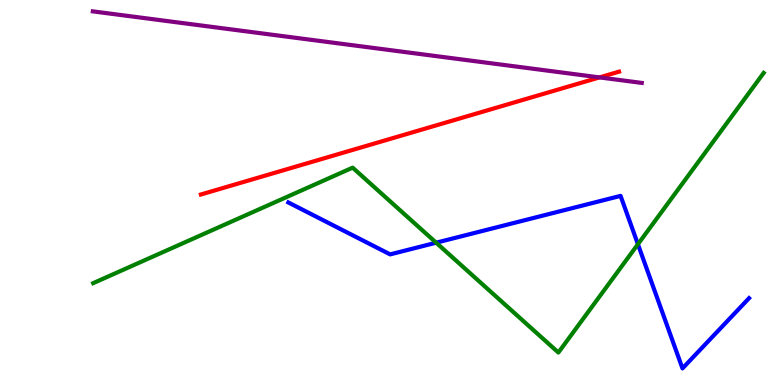[{'lines': ['blue', 'red'], 'intersections': []}, {'lines': ['green', 'red'], 'intersections': []}, {'lines': ['purple', 'red'], 'intersections': [{'x': 7.74, 'y': 7.99}]}, {'lines': ['blue', 'green'], 'intersections': [{'x': 5.63, 'y': 3.7}, {'x': 8.23, 'y': 3.66}]}, {'lines': ['blue', 'purple'], 'intersections': []}, {'lines': ['green', 'purple'], 'intersections': []}]